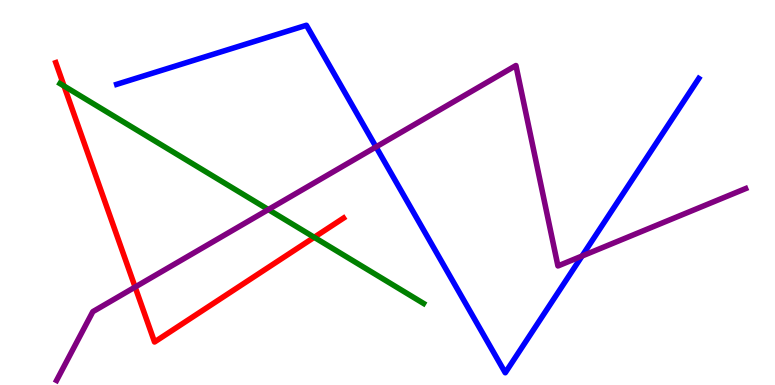[{'lines': ['blue', 'red'], 'intersections': []}, {'lines': ['green', 'red'], 'intersections': [{'x': 0.826, 'y': 7.77}, {'x': 4.05, 'y': 3.84}]}, {'lines': ['purple', 'red'], 'intersections': [{'x': 1.74, 'y': 2.54}]}, {'lines': ['blue', 'green'], 'intersections': []}, {'lines': ['blue', 'purple'], 'intersections': [{'x': 4.85, 'y': 6.18}, {'x': 7.51, 'y': 3.35}]}, {'lines': ['green', 'purple'], 'intersections': [{'x': 3.46, 'y': 4.56}]}]